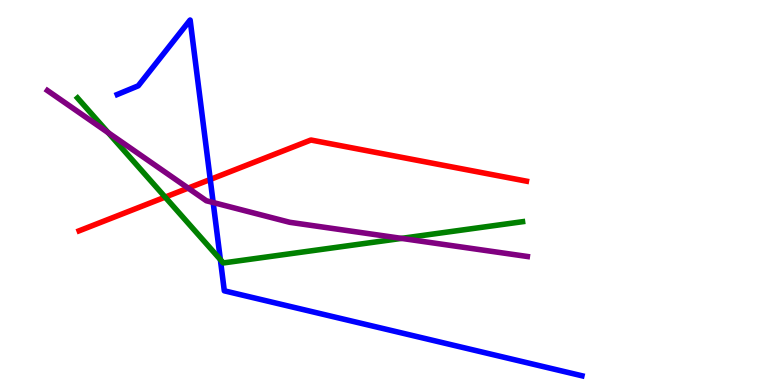[{'lines': ['blue', 'red'], 'intersections': [{'x': 2.71, 'y': 5.34}]}, {'lines': ['green', 'red'], 'intersections': [{'x': 2.13, 'y': 4.88}]}, {'lines': ['purple', 'red'], 'intersections': [{'x': 2.43, 'y': 5.11}]}, {'lines': ['blue', 'green'], 'intersections': [{'x': 2.84, 'y': 3.26}]}, {'lines': ['blue', 'purple'], 'intersections': [{'x': 2.75, 'y': 4.74}]}, {'lines': ['green', 'purple'], 'intersections': [{'x': 1.4, 'y': 6.55}, {'x': 5.18, 'y': 3.81}]}]